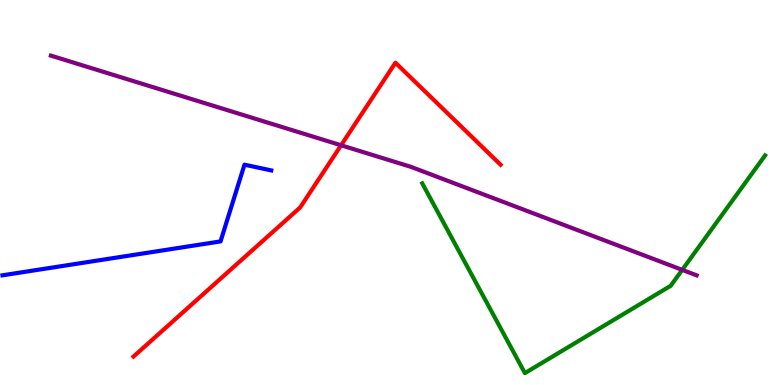[{'lines': ['blue', 'red'], 'intersections': []}, {'lines': ['green', 'red'], 'intersections': []}, {'lines': ['purple', 'red'], 'intersections': [{'x': 4.4, 'y': 6.23}]}, {'lines': ['blue', 'green'], 'intersections': []}, {'lines': ['blue', 'purple'], 'intersections': []}, {'lines': ['green', 'purple'], 'intersections': [{'x': 8.8, 'y': 2.99}]}]